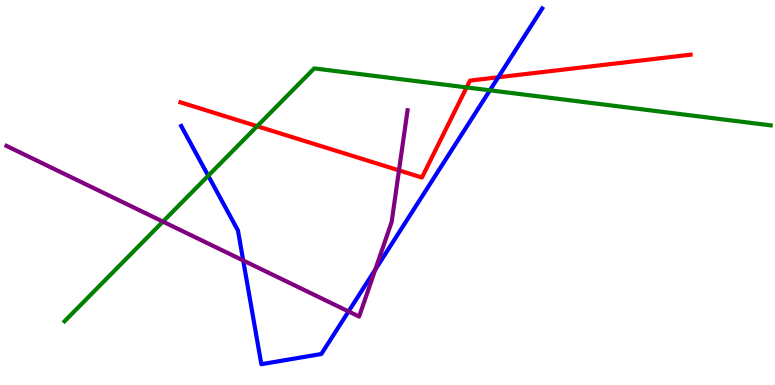[{'lines': ['blue', 'red'], 'intersections': [{'x': 6.43, 'y': 7.99}]}, {'lines': ['green', 'red'], 'intersections': [{'x': 3.32, 'y': 6.72}, {'x': 6.02, 'y': 7.73}]}, {'lines': ['purple', 'red'], 'intersections': [{'x': 5.15, 'y': 5.57}]}, {'lines': ['blue', 'green'], 'intersections': [{'x': 2.69, 'y': 5.44}, {'x': 6.32, 'y': 7.65}]}, {'lines': ['blue', 'purple'], 'intersections': [{'x': 3.14, 'y': 3.23}, {'x': 4.5, 'y': 1.91}, {'x': 4.84, 'y': 3.0}]}, {'lines': ['green', 'purple'], 'intersections': [{'x': 2.1, 'y': 4.24}]}]